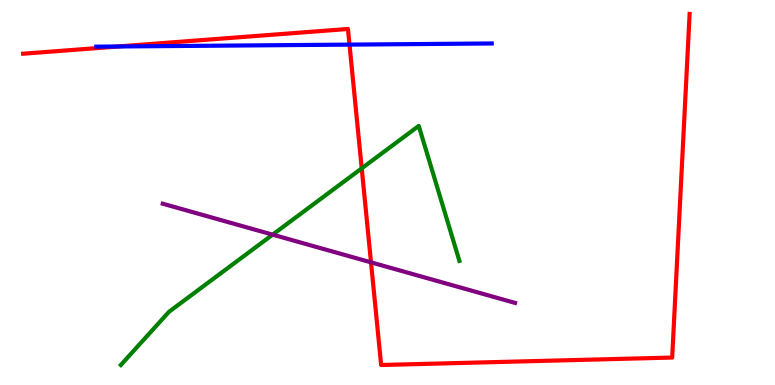[{'lines': ['blue', 'red'], 'intersections': [{'x': 1.52, 'y': 8.79}, {'x': 4.51, 'y': 8.84}]}, {'lines': ['green', 'red'], 'intersections': [{'x': 4.67, 'y': 5.63}]}, {'lines': ['purple', 'red'], 'intersections': [{'x': 4.79, 'y': 3.19}]}, {'lines': ['blue', 'green'], 'intersections': []}, {'lines': ['blue', 'purple'], 'intersections': []}, {'lines': ['green', 'purple'], 'intersections': [{'x': 3.52, 'y': 3.91}]}]